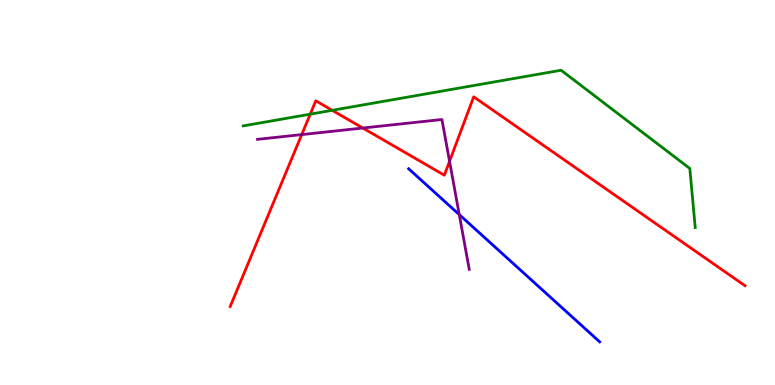[{'lines': ['blue', 'red'], 'intersections': []}, {'lines': ['green', 'red'], 'intersections': [{'x': 4.0, 'y': 7.03}, {'x': 4.29, 'y': 7.13}]}, {'lines': ['purple', 'red'], 'intersections': [{'x': 3.89, 'y': 6.5}, {'x': 4.68, 'y': 6.67}, {'x': 5.8, 'y': 5.81}]}, {'lines': ['blue', 'green'], 'intersections': []}, {'lines': ['blue', 'purple'], 'intersections': [{'x': 5.93, 'y': 4.43}]}, {'lines': ['green', 'purple'], 'intersections': []}]